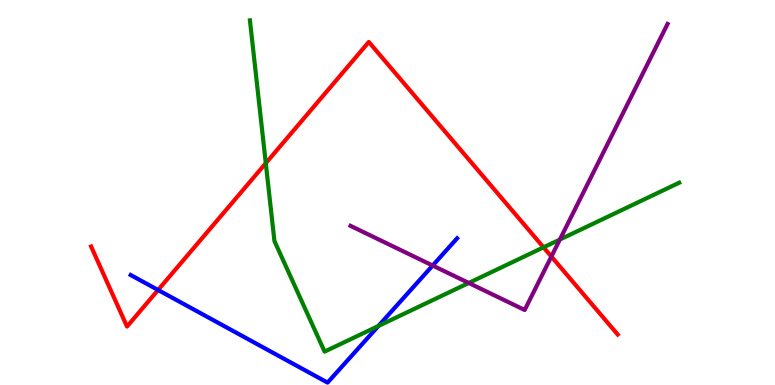[{'lines': ['blue', 'red'], 'intersections': [{'x': 2.04, 'y': 2.47}]}, {'lines': ['green', 'red'], 'intersections': [{'x': 3.43, 'y': 5.76}, {'x': 7.01, 'y': 3.58}]}, {'lines': ['purple', 'red'], 'intersections': [{'x': 7.11, 'y': 3.34}]}, {'lines': ['blue', 'green'], 'intersections': [{'x': 4.88, 'y': 1.53}]}, {'lines': ['blue', 'purple'], 'intersections': [{'x': 5.58, 'y': 3.1}]}, {'lines': ['green', 'purple'], 'intersections': [{'x': 6.05, 'y': 2.65}, {'x': 7.22, 'y': 3.78}]}]